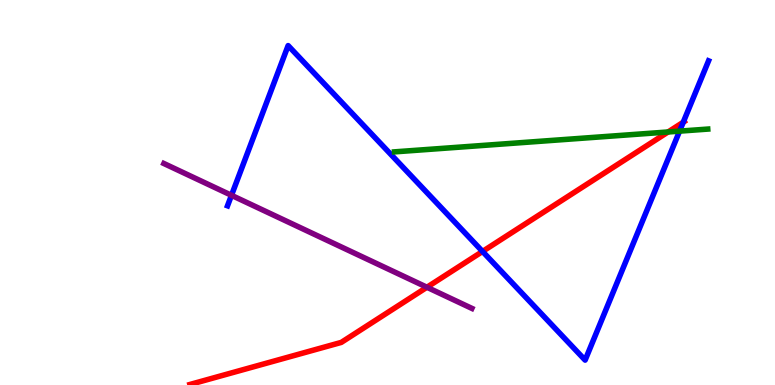[{'lines': ['blue', 'red'], 'intersections': [{'x': 6.23, 'y': 3.47}, {'x': 8.82, 'y': 6.83}]}, {'lines': ['green', 'red'], 'intersections': [{'x': 8.62, 'y': 6.57}]}, {'lines': ['purple', 'red'], 'intersections': [{'x': 5.51, 'y': 2.54}]}, {'lines': ['blue', 'green'], 'intersections': [{'x': 8.77, 'y': 6.59}]}, {'lines': ['blue', 'purple'], 'intersections': [{'x': 2.99, 'y': 4.93}]}, {'lines': ['green', 'purple'], 'intersections': []}]